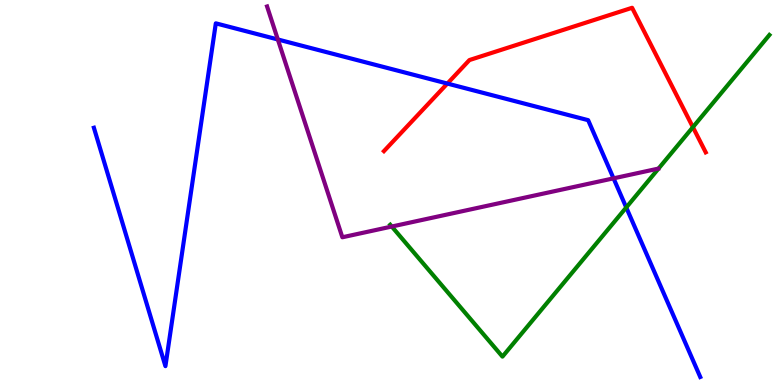[{'lines': ['blue', 'red'], 'intersections': [{'x': 5.77, 'y': 7.83}]}, {'lines': ['green', 'red'], 'intersections': [{'x': 8.94, 'y': 6.7}]}, {'lines': ['purple', 'red'], 'intersections': []}, {'lines': ['blue', 'green'], 'intersections': [{'x': 8.08, 'y': 4.61}]}, {'lines': ['blue', 'purple'], 'intersections': [{'x': 3.59, 'y': 8.97}, {'x': 7.92, 'y': 5.37}]}, {'lines': ['green', 'purple'], 'intersections': [{'x': 5.06, 'y': 4.12}]}]